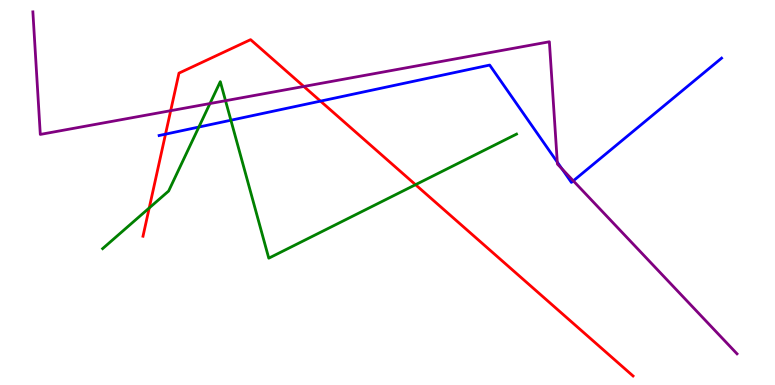[{'lines': ['blue', 'red'], 'intersections': [{'x': 2.14, 'y': 6.52}, {'x': 4.14, 'y': 7.37}]}, {'lines': ['green', 'red'], 'intersections': [{'x': 1.93, 'y': 4.6}, {'x': 5.36, 'y': 5.2}]}, {'lines': ['purple', 'red'], 'intersections': [{'x': 2.2, 'y': 7.12}, {'x': 3.92, 'y': 7.75}]}, {'lines': ['blue', 'green'], 'intersections': [{'x': 2.57, 'y': 6.7}, {'x': 2.98, 'y': 6.88}]}, {'lines': ['blue', 'purple'], 'intersections': [{'x': 7.19, 'y': 5.79}, {'x': 7.25, 'y': 5.61}, {'x': 7.4, 'y': 5.3}]}, {'lines': ['green', 'purple'], 'intersections': [{'x': 2.71, 'y': 7.31}, {'x': 2.91, 'y': 7.38}]}]